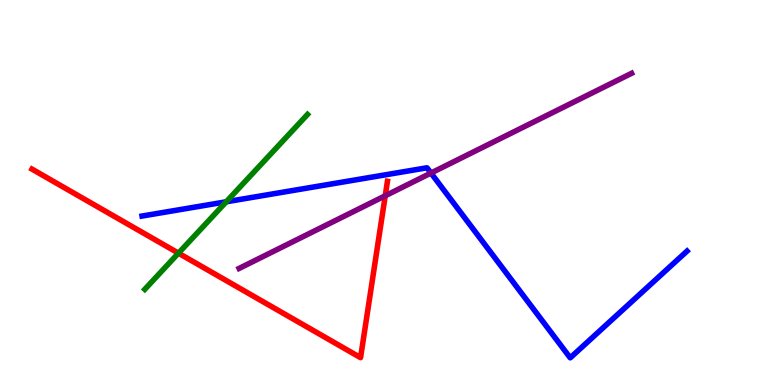[{'lines': ['blue', 'red'], 'intersections': []}, {'lines': ['green', 'red'], 'intersections': [{'x': 2.3, 'y': 3.42}]}, {'lines': ['purple', 'red'], 'intersections': [{'x': 4.97, 'y': 4.91}]}, {'lines': ['blue', 'green'], 'intersections': [{'x': 2.92, 'y': 4.76}]}, {'lines': ['blue', 'purple'], 'intersections': [{'x': 5.56, 'y': 5.51}]}, {'lines': ['green', 'purple'], 'intersections': []}]